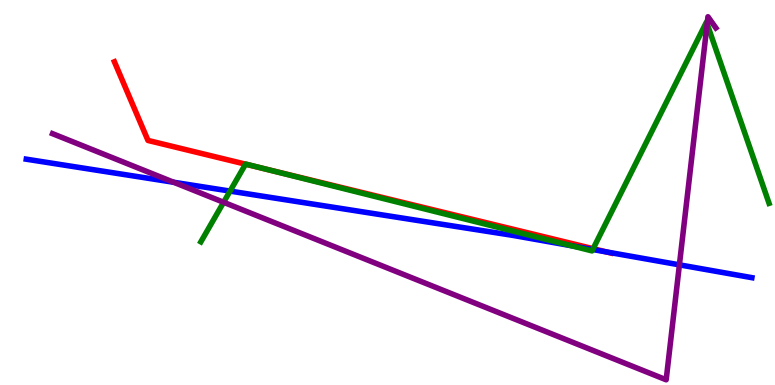[{'lines': ['blue', 'red'], 'intersections': [{'x': 7.82, 'y': 3.46}]}, {'lines': ['green', 'red'], 'intersections': [{'x': 3.17, 'y': 5.74}, {'x': 3.44, 'y': 5.6}, {'x': 7.65, 'y': 3.54}]}, {'lines': ['purple', 'red'], 'intersections': []}, {'lines': ['blue', 'green'], 'intersections': [{'x': 2.97, 'y': 5.04}, {'x': 7.37, 'y': 3.62}, {'x': 7.65, 'y': 3.52}]}, {'lines': ['blue', 'purple'], 'intersections': [{'x': 2.24, 'y': 5.27}, {'x': 8.77, 'y': 3.12}]}, {'lines': ['green', 'purple'], 'intersections': [{'x': 2.89, 'y': 4.75}, {'x': 9.12, 'y': 9.38}]}]